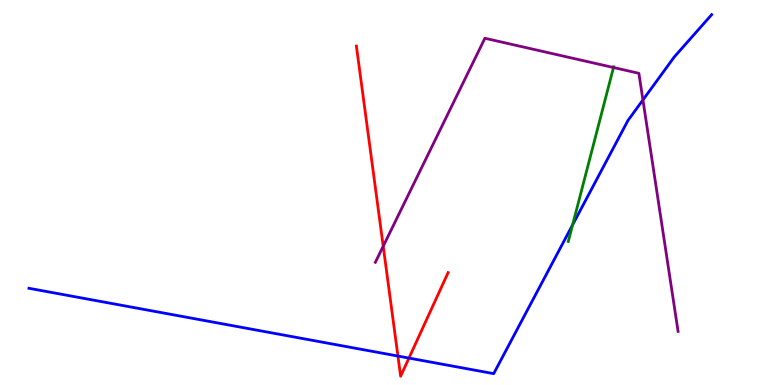[{'lines': ['blue', 'red'], 'intersections': [{'x': 5.13, 'y': 0.752}, {'x': 5.28, 'y': 0.699}]}, {'lines': ['green', 'red'], 'intersections': []}, {'lines': ['purple', 'red'], 'intersections': [{'x': 4.94, 'y': 3.6}]}, {'lines': ['blue', 'green'], 'intersections': [{'x': 7.39, 'y': 4.16}]}, {'lines': ['blue', 'purple'], 'intersections': [{'x': 8.3, 'y': 7.4}]}, {'lines': ['green', 'purple'], 'intersections': [{'x': 7.92, 'y': 8.25}]}]